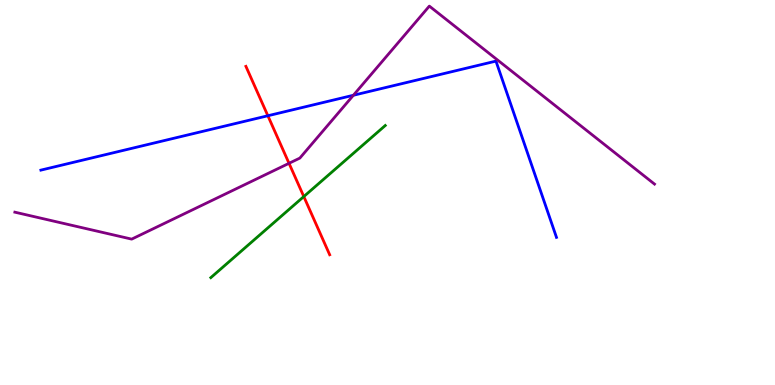[{'lines': ['blue', 'red'], 'intersections': [{'x': 3.46, 'y': 6.99}]}, {'lines': ['green', 'red'], 'intersections': [{'x': 3.92, 'y': 4.89}]}, {'lines': ['purple', 'red'], 'intersections': [{'x': 3.73, 'y': 5.76}]}, {'lines': ['blue', 'green'], 'intersections': []}, {'lines': ['blue', 'purple'], 'intersections': [{'x': 4.56, 'y': 7.53}]}, {'lines': ['green', 'purple'], 'intersections': []}]